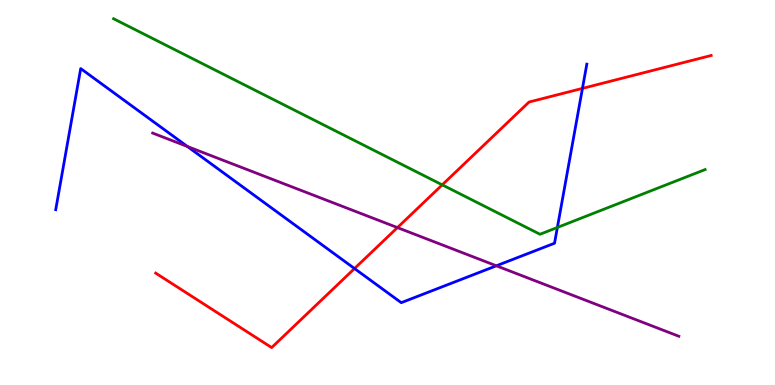[{'lines': ['blue', 'red'], 'intersections': [{'x': 4.57, 'y': 3.02}, {'x': 7.52, 'y': 7.7}]}, {'lines': ['green', 'red'], 'intersections': [{'x': 5.71, 'y': 5.2}]}, {'lines': ['purple', 'red'], 'intersections': [{'x': 5.13, 'y': 4.09}]}, {'lines': ['blue', 'green'], 'intersections': [{'x': 7.19, 'y': 4.09}]}, {'lines': ['blue', 'purple'], 'intersections': [{'x': 2.42, 'y': 6.19}, {'x': 6.4, 'y': 3.1}]}, {'lines': ['green', 'purple'], 'intersections': []}]